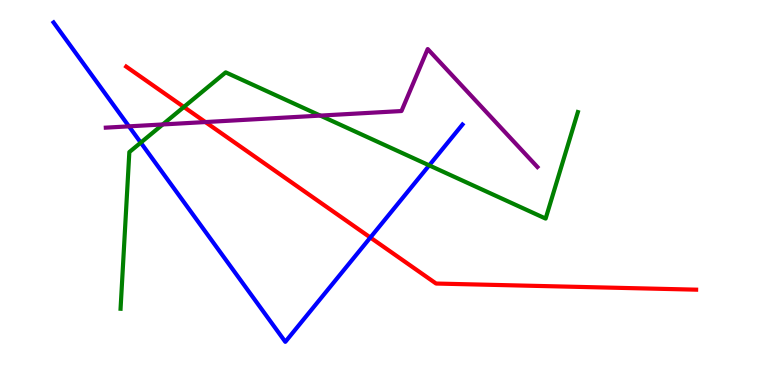[{'lines': ['blue', 'red'], 'intersections': [{'x': 4.78, 'y': 3.83}]}, {'lines': ['green', 'red'], 'intersections': [{'x': 2.37, 'y': 7.22}]}, {'lines': ['purple', 'red'], 'intersections': [{'x': 2.65, 'y': 6.83}]}, {'lines': ['blue', 'green'], 'intersections': [{'x': 1.82, 'y': 6.3}, {'x': 5.54, 'y': 5.7}]}, {'lines': ['blue', 'purple'], 'intersections': [{'x': 1.66, 'y': 6.72}]}, {'lines': ['green', 'purple'], 'intersections': [{'x': 2.1, 'y': 6.77}, {'x': 4.13, 'y': 7.0}]}]